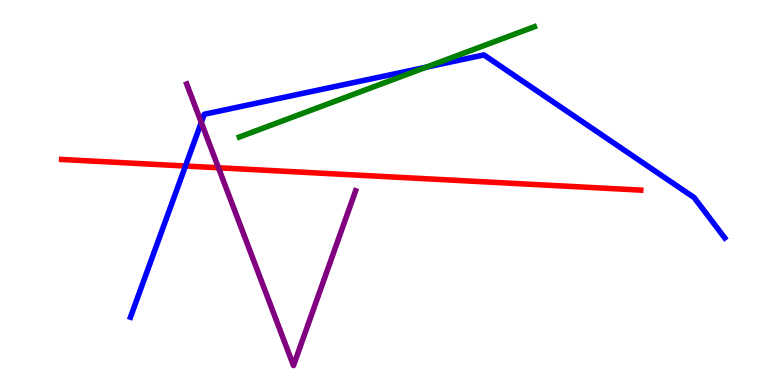[{'lines': ['blue', 'red'], 'intersections': [{'x': 2.39, 'y': 5.69}]}, {'lines': ['green', 'red'], 'intersections': []}, {'lines': ['purple', 'red'], 'intersections': [{'x': 2.82, 'y': 5.64}]}, {'lines': ['blue', 'green'], 'intersections': [{'x': 5.5, 'y': 8.26}]}, {'lines': ['blue', 'purple'], 'intersections': [{'x': 2.6, 'y': 6.82}]}, {'lines': ['green', 'purple'], 'intersections': []}]